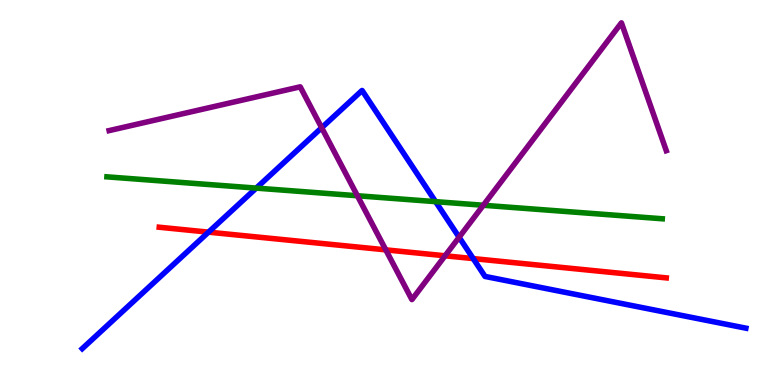[{'lines': ['blue', 'red'], 'intersections': [{'x': 2.69, 'y': 3.97}, {'x': 6.11, 'y': 3.28}]}, {'lines': ['green', 'red'], 'intersections': []}, {'lines': ['purple', 'red'], 'intersections': [{'x': 4.98, 'y': 3.51}, {'x': 5.74, 'y': 3.36}]}, {'lines': ['blue', 'green'], 'intersections': [{'x': 3.31, 'y': 5.11}, {'x': 5.62, 'y': 4.76}]}, {'lines': ['blue', 'purple'], 'intersections': [{'x': 4.15, 'y': 6.68}, {'x': 5.92, 'y': 3.84}]}, {'lines': ['green', 'purple'], 'intersections': [{'x': 4.61, 'y': 4.92}, {'x': 6.24, 'y': 4.67}]}]